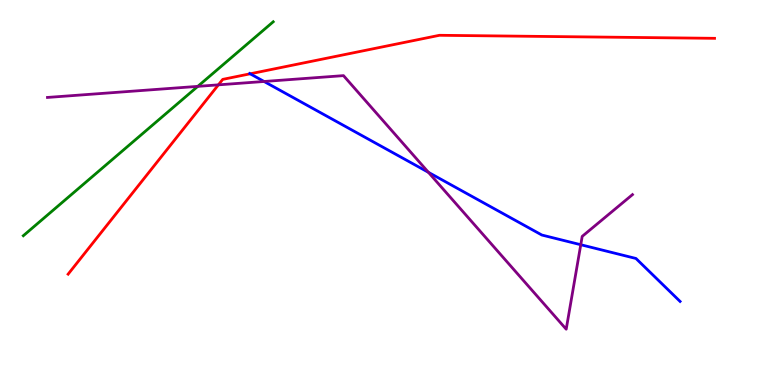[{'lines': ['blue', 'red'], 'intersections': [{'x': 3.23, 'y': 8.08}]}, {'lines': ['green', 'red'], 'intersections': []}, {'lines': ['purple', 'red'], 'intersections': [{'x': 2.82, 'y': 7.8}]}, {'lines': ['blue', 'green'], 'intersections': []}, {'lines': ['blue', 'purple'], 'intersections': [{'x': 3.41, 'y': 7.88}, {'x': 5.53, 'y': 5.52}, {'x': 7.49, 'y': 3.64}]}, {'lines': ['green', 'purple'], 'intersections': [{'x': 2.55, 'y': 7.76}]}]